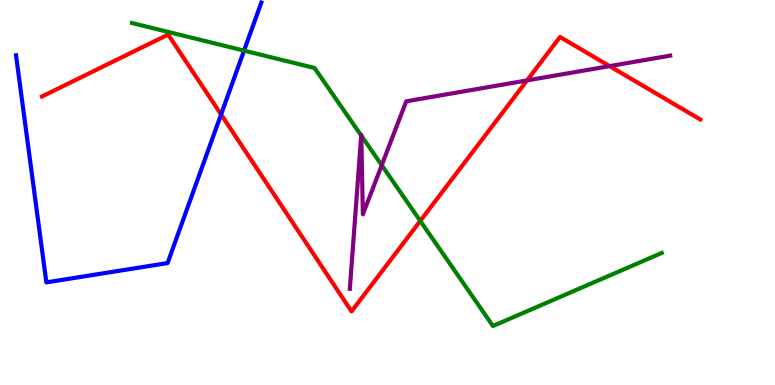[{'lines': ['blue', 'red'], 'intersections': [{'x': 2.85, 'y': 7.03}]}, {'lines': ['green', 'red'], 'intersections': [{'x': 5.42, 'y': 4.26}]}, {'lines': ['purple', 'red'], 'intersections': [{'x': 6.8, 'y': 7.91}, {'x': 7.87, 'y': 8.28}]}, {'lines': ['blue', 'green'], 'intersections': [{'x': 3.15, 'y': 8.69}]}, {'lines': ['blue', 'purple'], 'intersections': []}, {'lines': ['green', 'purple'], 'intersections': [{'x': 4.66, 'y': 6.48}, {'x': 4.66, 'y': 6.48}, {'x': 4.93, 'y': 5.71}]}]